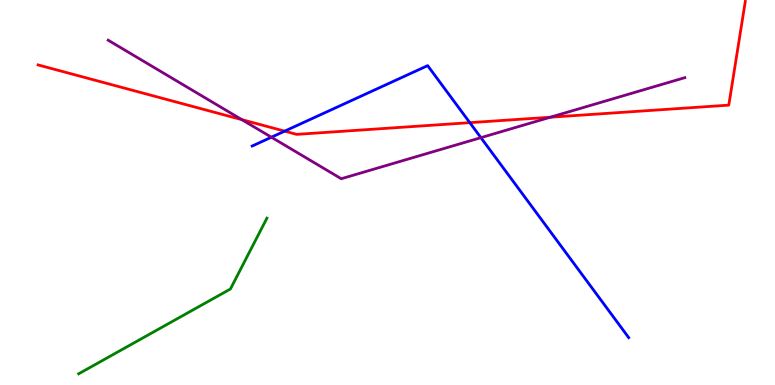[{'lines': ['blue', 'red'], 'intersections': [{'x': 3.67, 'y': 6.59}, {'x': 6.06, 'y': 6.81}]}, {'lines': ['green', 'red'], 'intersections': []}, {'lines': ['purple', 'red'], 'intersections': [{'x': 3.12, 'y': 6.89}, {'x': 7.1, 'y': 6.96}]}, {'lines': ['blue', 'green'], 'intersections': []}, {'lines': ['blue', 'purple'], 'intersections': [{'x': 3.5, 'y': 6.44}, {'x': 6.21, 'y': 6.42}]}, {'lines': ['green', 'purple'], 'intersections': []}]